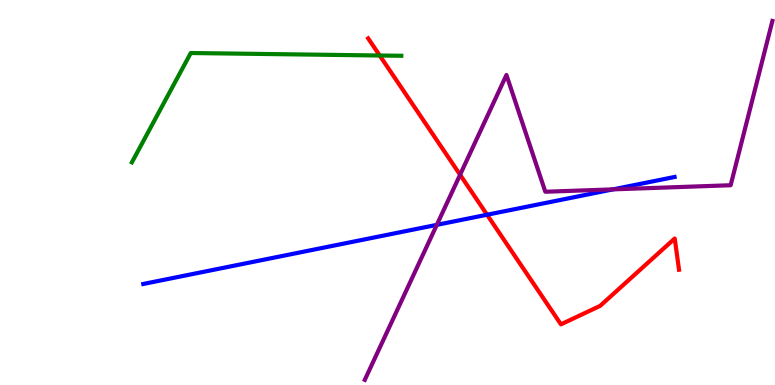[{'lines': ['blue', 'red'], 'intersections': [{'x': 6.28, 'y': 4.42}]}, {'lines': ['green', 'red'], 'intersections': [{'x': 4.9, 'y': 8.56}]}, {'lines': ['purple', 'red'], 'intersections': [{'x': 5.94, 'y': 5.46}]}, {'lines': ['blue', 'green'], 'intersections': []}, {'lines': ['blue', 'purple'], 'intersections': [{'x': 5.64, 'y': 4.16}, {'x': 7.91, 'y': 5.08}]}, {'lines': ['green', 'purple'], 'intersections': []}]